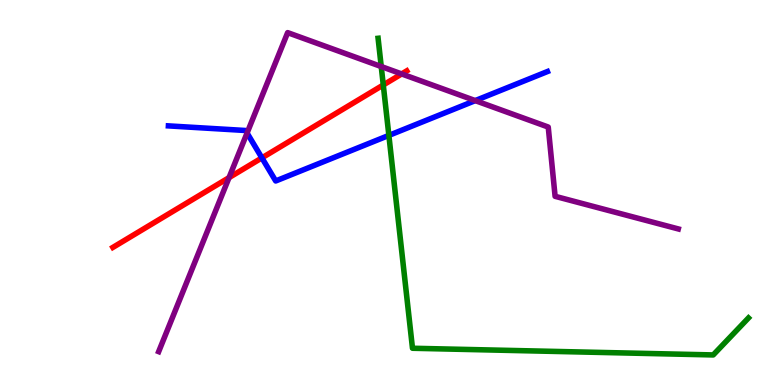[{'lines': ['blue', 'red'], 'intersections': [{'x': 3.38, 'y': 5.9}]}, {'lines': ['green', 'red'], 'intersections': [{'x': 4.95, 'y': 7.79}]}, {'lines': ['purple', 'red'], 'intersections': [{'x': 2.96, 'y': 5.39}, {'x': 5.18, 'y': 8.08}]}, {'lines': ['blue', 'green'], 'intersections': [{'x': 5.02, 'y': 6.48}]}, {'lines': ['blue', 'purple'], 'intersections': [{'x': 3.19, 'y': 6.54}, {'x': 6.13, 'y': 7.39}]}, {'lines': ['green', 'purple'], 'intersections': [{'x': 4.92, 'y': 8.27}]}]